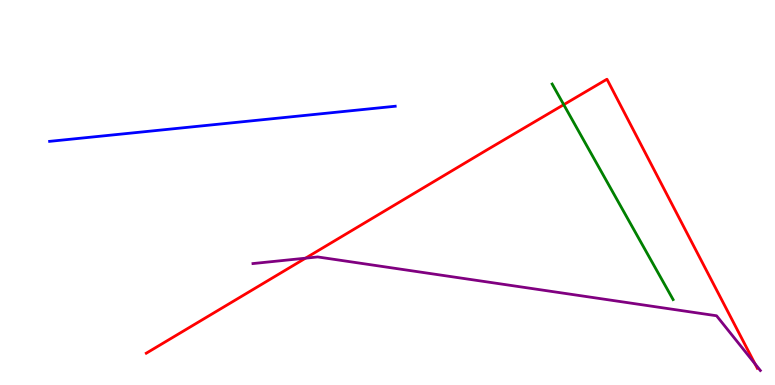[{'lines': ['blue', 'red'], 'intersections': []}, {'lines': ['green', 'red'], 'intersections': [{'x': 7.27, 'y': 7.28}]}, {'lines': ['purple', 'red'], 'intersections': [{'x': 3.94, 'y': 3.29}, {'x': 9.74, 'y': 0.55}]}, {'lines': ['blue', 'green'], 'intersections': []}, {'lines': ['blue', 'purple'], 'intersections': []}, {'lines': ['green', 'purple'], 'intersections': []}]